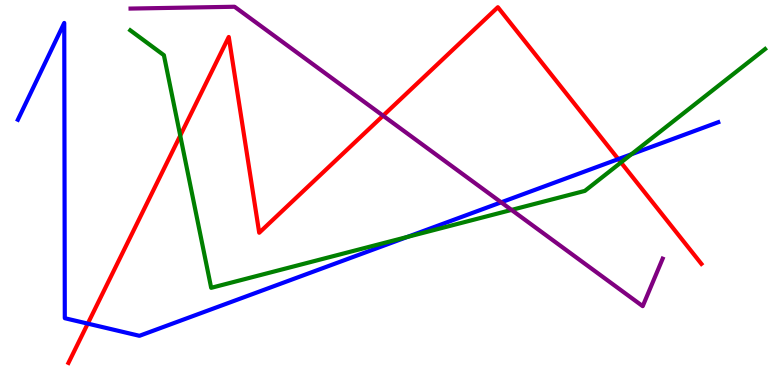[{'lines': ['blue', 'red'], 'intersections': [{'x': 1.13, 'y': 1.59}, {'x': 7.98, 'y': 5.87}]}, {'lines': ['green', 'red'], 'intersections': [{'x': 2.33, 'y': 6.48}, {'x': 8.01, 'y': 5.78}]}, {'lines': ['purple', 'red'], 'intersections': [{'x': 4.94, 'y': 6.99}]}, {'lines': ['blue', 'green'], 'intersections': [{'x': 5.26, 'y': 3.85}, {'x': 8.15, 'y': 5.99}]}, {'lines': ['blue', 'purple'], 'intersections': [{'x': 6.47, 'y': 4.74}]}, {'lines': ['green', 'purple'], 'intersections': [{'x': 6.6, 'y': 4.55}]}]